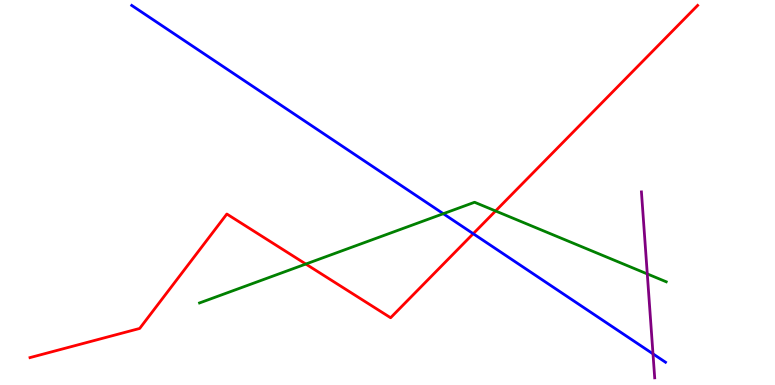[{'lines': ['blue', 'red'], 'intersections': [{'x': 6.11, 'y': 3.93}]}, {'lines': ['green', 'red'], 'intersections': [{'x': 3.95, 'y': 3.14}, {'x': 6.39, 'y': 4.52}]}, {'lines': ['purple', 'red'], 'intersections': []}, {'lines': ['blue', 'green'], 'intersections': [{'x': 5.72, 'y': 4.45}]}, {'lines': ['blue', 'purple'], 'intersections': [{'x': 8.43, 'y': 0.809}]}, {'lines': ['green', 'purple'], 'intersections': [{'x': 8.35, 'y': 2.89}]}]